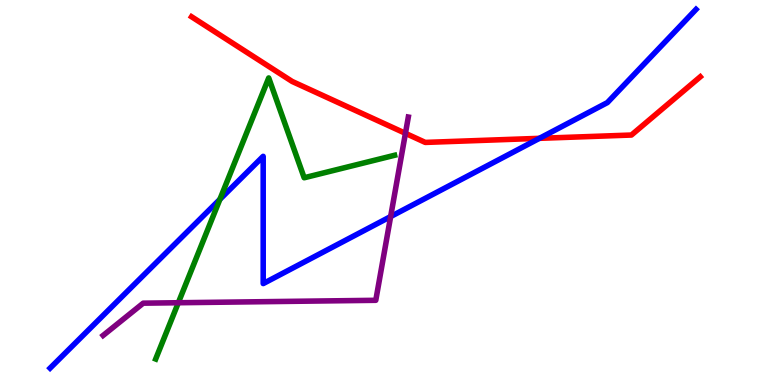[{'lines': ['blue', 'red'], 'intersections': [{'x': 6.96, 'y': 6.41}]}, {'lines': ['green', 'red'], 'intersections': []}, {'lines': ['purple', 'red'], 'intersections': [{'x': 5.23, 'y': 6.54}]}, {'lines': ['blue', 'green'], 'intersections': [{'x': 2.84, 'y': 4.82}]}, {'lines': ['blue', 'purple'], 'intersections': [{'x': 5.04, 'y': 4.37}]}, {'lines': ['green', 'purple'], 'intersections': [{'x': 2.3, 'y': 2.14}]}]